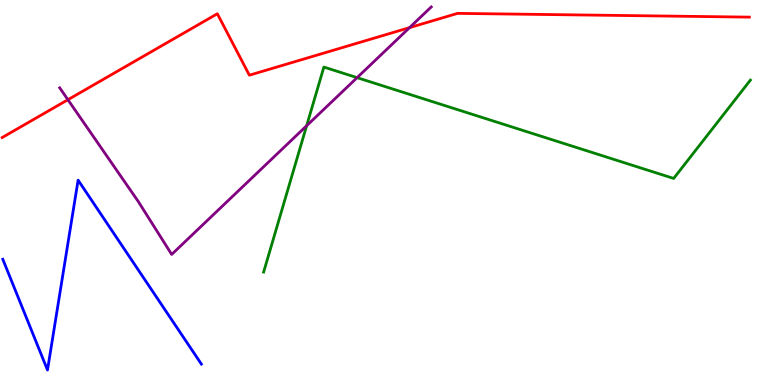[{'lines': ['blue', 'red'], 'intersections': []}, {'lines': ['green', 'red'], 'intersections': []}, {'lines': ['purple', 'red'], 'intersections': [{'x': 0.876, 'y': 7.41}, {'x': 5.28, 'y': 9.28}]}, {'lines': ['blue', 'green'], 'intersections': []}, {'lines': ['blue', 'purple'], 'intersections': []}, {'lines': ['green', 'purple'], 'intersections': [{'x': 3.96, 'y': 6.73}, {'x': 4.61, 'y': 7.98}]}]